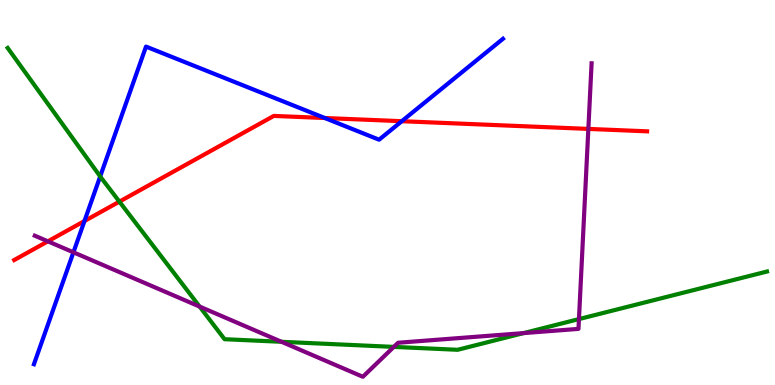[{'lines': ['blue', 'red'], 'intersections': [{'x': 1.09, 'y': 4.26}, {'x': 4.19, 'y': 6.93}, {'x': 5.18, 'y': 6.85}]}, {'lines': ['green', 'red'], 'intersections': [{'x': 1.54, 'y': 4.76}]}, {'lines': ['purple', 'red'], 'intersections': [{'x': 0.618, 'y': 3.73}, {'x': 7.59, 'y': 6.65}]}, {'lines': ['blue', 'green'], 'intersections': [{'x': 1.29, 'y': 5.42}]}, {'lines': ['blue', 'purple'], 'intersections': [{'x': 0.947, 'y': 3.45}]}, {'lines': ['green', 'purple'], 'intersections': [{'x': 2.58, 'y': 2.04}, {'x': 3.63, 'y': 1.12}, {'x': 5.08, 'y': 0.99}, {'x': 6.76, 'y': 1.35}, {'x': 7.47, 'y': 1.71}]}]